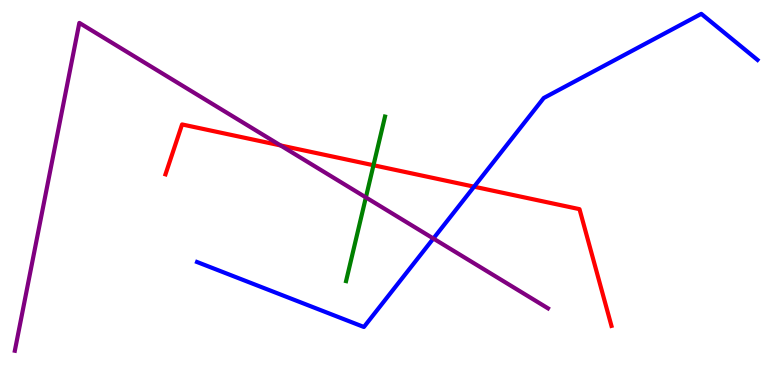[{'lines': ['blue', 'red'], 'intersections': [{'x': 6.12, 'y': 5.15}]}, {'lines': ['green', 'red'], 'intersections': [{'x': 4.82, 'y': 5.71}]}, {'lines': ['purple', 'red'], 'intersections': [{'x': 3.62, 'y': 6.22}]}, {'lines': ['blue', 'green'], 'intersections': []}, {'lines': ['blue', 'purple'], 'intersections': [{'x': 5.59, 'y': 3.8}]}, {'lines': ['green', 'purple'], 'intersections': [{'x': 4.72, 'y': 4.87}]}]